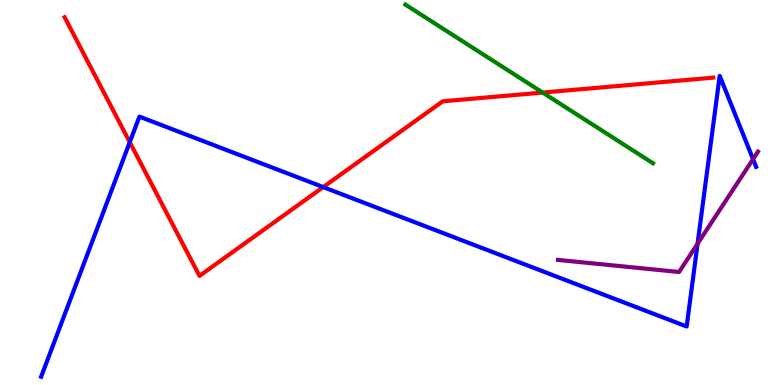[{'lines': ['blue', 'red'], 'intersections': [{'x': 1.67, 'y': 6.31}, {'x': 4.17, 'y': 5.14}]}, {'lines': ['green', 'red'], 'intersections': [{'x': 7.0, 'y': 7.6}]}, {'lines': ['purple', 'red'], 'intersections': []}, {'lines': ['blue', 'green'], 'intersections': []}, {'lines': ['blue', 'purple'], 'intersections': [{'x': 9.0, 'y': 3.67}, {'x': 9.72, 'y': 5.87}]}, {'lines': ['green', 'purple'], 'intersections': []}]